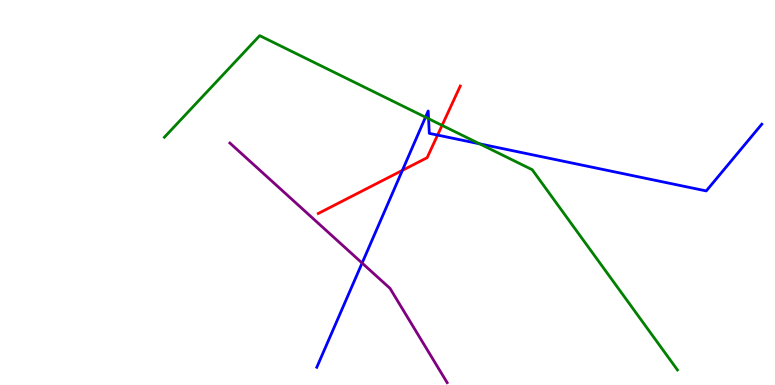[{'lines': ['blue', 'red'], 'intersections': [{'x': 5.19, 'y': 5.58}, {'x': 5.65, 'y': 6.49}]}, {'lines': ['green', 'red'], 'intersections': [{'x': 5.7, 'y': 6.74}]}, {'lines': ['purple', 'red'], 'intersections': []}, {'lines': ['blue', 'green'], 'intersections': [{'x': 5.49, 'y': 6.96}, {'x': 5.53, 'y': 6.92}, {'x': 6.19, 'y': 6.26}]}, {'lines': ['blue', 'purple'], 'intersections': [{'x': 4.67, 'y': 3.17}]}, {'lines': ['green', 'purple'], 'intersections': []}]